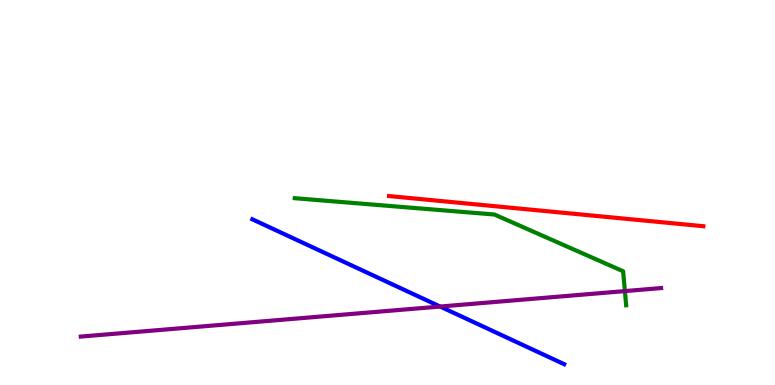[{'lines': ['blue', 'red'], 'intersections': []}, {'lines': ['green', 'red'], 'intersections': []}, {'lines': ['purple', 'red'], 'intersections': []}, {'lines': ['blue', 'green'], 'intersections': []}, {'lines': ['blue', 'purple'], 'intersections': [{'x': 5.68, 'y': 2.04}]}, {'lines': ['green', 'purple'], 'intersections': [{'x': 8.06, 'y': 2.44}]}]